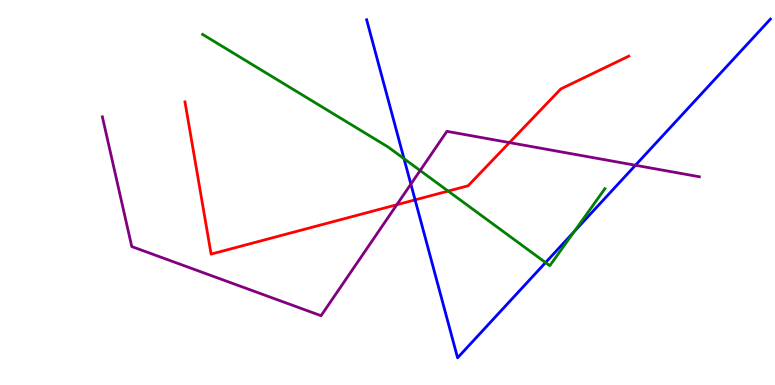[{'lines': ['blue', 'red'], 'intersections': [{'x': 5.36, 'y': 4.81}]}, {'lines': ['green', 'red'], 'intersections': [{'x': 5.78, 'y': 5.04}]}, {'lines': ['purple', 'red'], 'intersections': [{'x': 5.12, 'y': 4.68}, {'x': 6.57, 'y': 6.3}]}, {'lines': ['blue', 'green'], 'intersections': [{'x': 5.21, 'y': 5.88}, {'x': 7.04, 'y': 3.18}, {'x': 7.41, 'y': 3.99}]}, {'lines': ['blue', 'purple'], 'intersections': [{'x': 5.3, 'y': 5.22}, {'x': 8.2, 'y': 5.71}]}, {'lines': ['green', 'purple'], 'intersections': [{'x': 5.42, 'y': 5.57}]}]